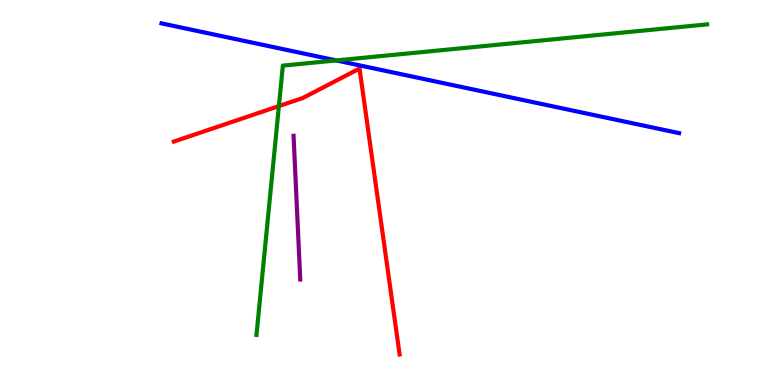[{'lines': ['blue', 'red'], 'intersections': []}, {'lines': ['green', 'red'], 'intersections': [{'x': 3.6, 'y': 7.24}]}, {'lines': ['purple', 'red'], 'intersections': []}, {'lines': ['blue', 'green'], 'intersections': [{'x': 4.34, 'y': 8.43}]}, {'lines': ['blue', 'purple'], 'intersections': []}, {'lines': ['green', 'purple'], 'intersections': []}]